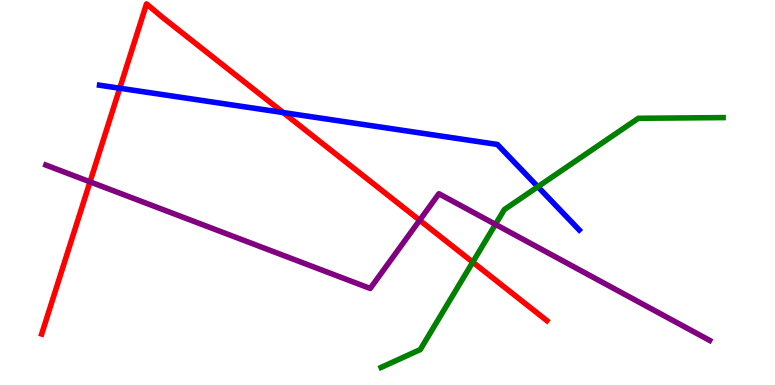[{'lines': ['blue', 'red'], 'intersections': [{'x': 1.55, 'y': 7.71}, {'x': 3.65, 'y': 7.08}]}, {'lines': ['green', 'red'], 'intersections': [{'x': 6.1, 'y': 3.19}]}, {'lines': ['purple', 'red'], 'intersections': [{'x': 1.16, 'y': 5.28}, {'x': 5.42, 'y': 4.28}]}, {'lines': ['blue', 'green'], 'intersections': [{'x': 6.94, 'y': 5.15}]}, {'lines': ['blue', 'purple'], 'intersections': []}, {'lines': ['green', 'purple'], 'intersections': [{'x': 6.39, 'y': 4.17}]}]